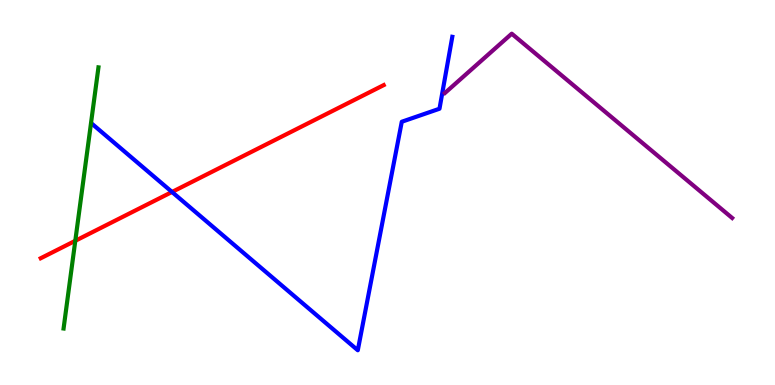[{'lines': ['blue', 'red'], 'intersections': [{'x': 2.22, 'y': 5.01}]}, {'lines': ['green', 'red'], 'intersections': [{'x': 0.972, 'y': 3.75}]}, {'lines': ['purple', 'red'], 'intersections': []}, {'lines': ['blue', 'green'], 'intersections': []}, {'lines': ['blue', 'purple'], 'intersections': []}, {'lines': ['green', 'purple'], 'intersections': []}]